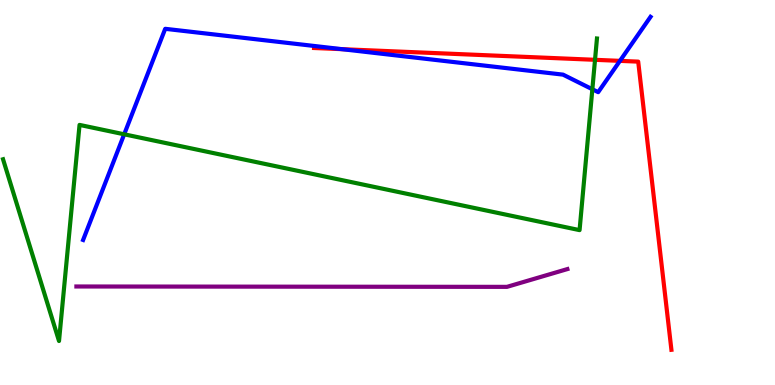[{'lines': ['blue', 'red'], 'intersections': [{'x': 4.41, 'y': 8.72}, {'x': 8.0, 'y': 8.42}]}, {'lines': ['green', 'red'], 'intersections': [{'x': 7.68, 'y': 8.45}]}, {'lines': ['purple', 'red'], 'intersections': []}, {'lines': ['blue', 'green'], 'intersections': [{'x': 1.6, 'y': 6.51}, {'x': 7.64, 'y': 7.68}]}, {'lines': ['blue', 'purple'], 'intersections': []}, {'lines': ['green', 'purple'], 'intersections': []}]